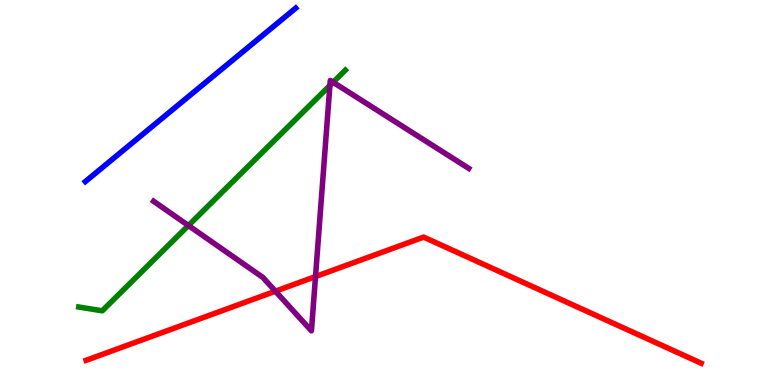[{'lines': ['blue', 'red'], 'intersections': []}, {'lines': ['green', 'red'], 'intersections': []}, {'lines': ['purple', 'red'], 'intersections': [{'x': 3.55, 'y': 2.44}, {'x': 4.07, 'y': 2.82}]}, {'lines': ['blue', 'green'], 'intersections': []}, {'lines': ['blue', 'purple'], 'intersections': []}, {'lines': ['green', 'purple'], 'intersections': [{'x': 2.43, 'y': 4.14}, {'x': 4.26, 'y': 7.78}, {'x': 4.3, 'y': 7.86}]}]